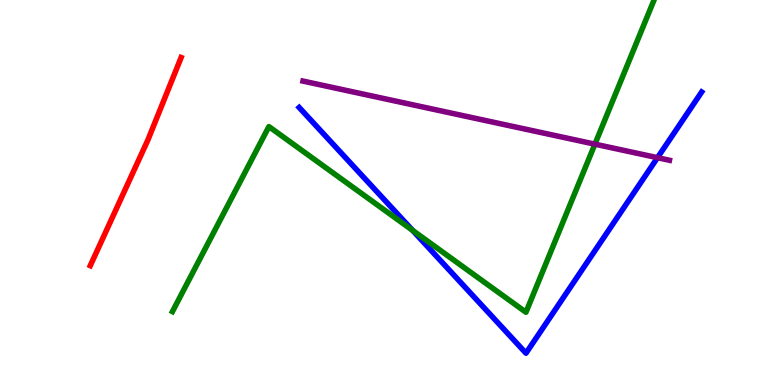[{'lines': ['blue', 'red'], 'intersections': []}, {'lines': ['green', 'red'], 'intersections': []}, {'lines': ['purple', 'red'], 'intersections': []}, {'lines': ['blue', 'green'], 'intersections': [{'x': 5.32, 'y': 4.02}]}, {'lines': ['blue', 'purple'], 'intersections': [{'x': 8.48, 'y': 5.9}]}, {'lines': ['green', 'purple'], 'intersections': [{'x': 7.68, 'y': 6.26}]}]